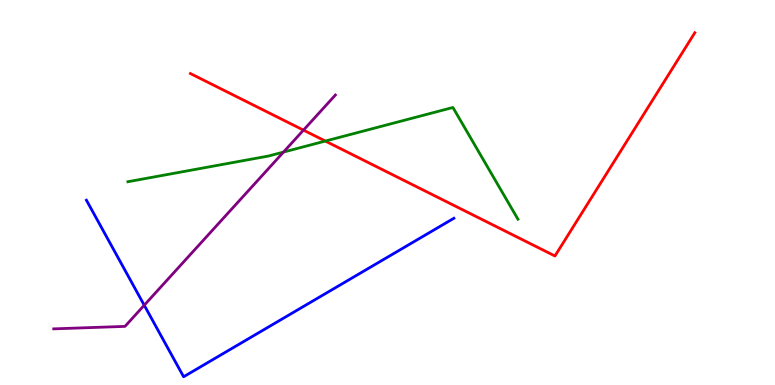[{'lines': ['blue', 'red'], 'intersections': []}, {'lines': ['green', 'red'], 'intersections': [{'x': 4.2, 'y': 6.34}]}, {'lines': ['purple', 'red'], 'intersections': [{'x': 3.92, 'y': 6.62}]}, {'lines': ['blue', 'green'], 'intersections': []}, {'lines': ['blue', 'purple'], 'intersections': [{'x': 1.86, 'y': 2.07}]}, {'lines': ['green', 'purple'], 'intersections': [{'x': 3.66, 'y': 6.05}]}]